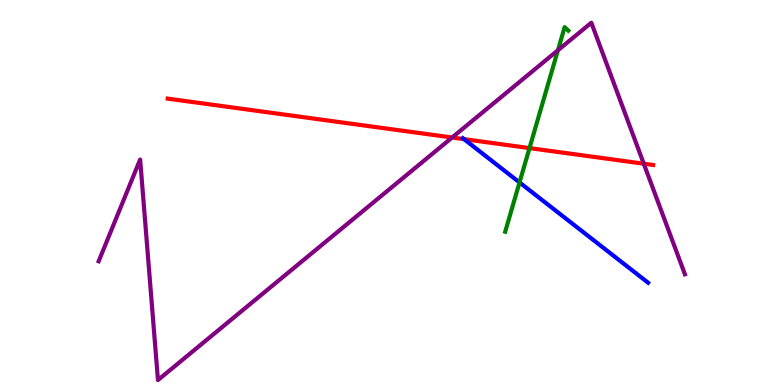[{'lines': ['blue', 'red'], 'intersections': [{'x': 5.99, 'y': 6.39}]}, {'lines': ['green', 'red'], 'intersections': [{'x': 6.83, 'y': 6.15}]}, {'lines': ['purple', 'red'], 'intersections': [{'x': 5.83, 'y': 6.43}, {'x': 8.31, 'y': 5.75}]}, {'lines': ['blue', 'green'], 'intersections': [{'x': 6.7, 'y': 5.26}]}, {'lines': ['blue', 'purple'], 'intersections': []}, {'lines': ['green', 'purple'], 'intersections': [{'x': 7.2, 'y': 8.69}]}]